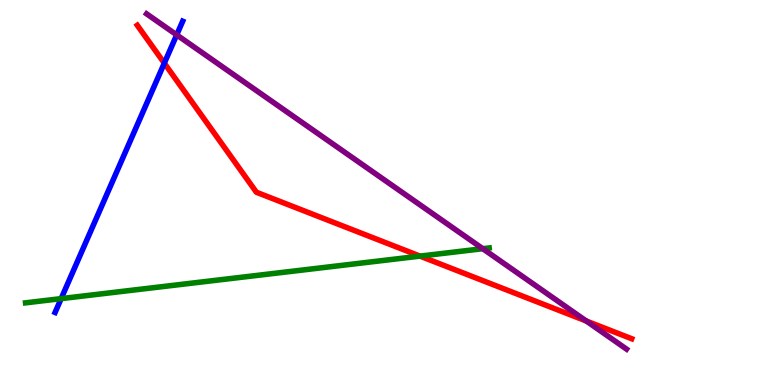[{'lines': ['blue', 'red'], 'intersections': [{'x': 2.12, 'y': 8.36}]}, {'lines': ['green', 'red'], 'intersections': [{'x': 5.42, 'y': 3.35}]}, {'lines': ['purple', 'red'], 'intersections': [{'x': 7.56, 'y': 1.66}]}, {'lines': ['blue', 'green'], 'intersections': [{'x': 0.789, 'y': 2.24}]}, {'lines': ['blue', 'purple'], 'intersections': [{'x': 2.28, 'y': 9.09}]}, {'lines': ['green', 'purple'], 'intersections': [{'x': 6.23, 'y': 3.54}]}]